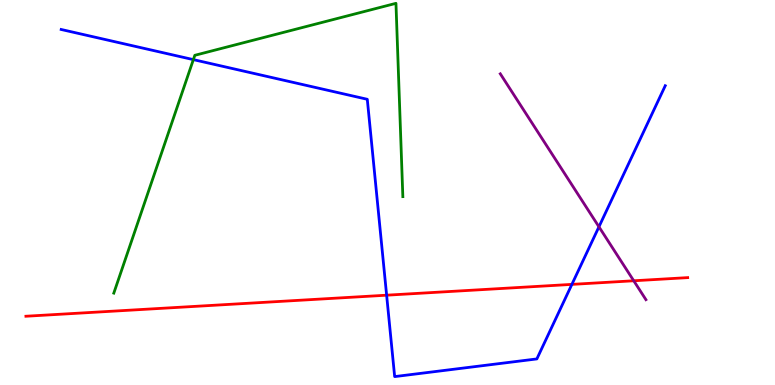[{'lines': ['blue', 'red'], 'intersections': [{'x': 4.99, 'y': 2.33}, {'x': 7.38, 'y': 2.61}]}, {'lines': ['green', 'red'], 'intersections': []}, {'lines': ['purple', 'red'], 'intersections': [{'x': 8.18, 'y': 2.71}]}, {'lines': ['blue', 'green'], 'intersections': [{'x': 2.5, 'y': 8.45}]}, {'lines': ['blue', 'purple'], 'intersections': [{'x': 7.73, 'y': 4.11}]}, {'lines': ['green', 'purple'], 'intersections': []}]